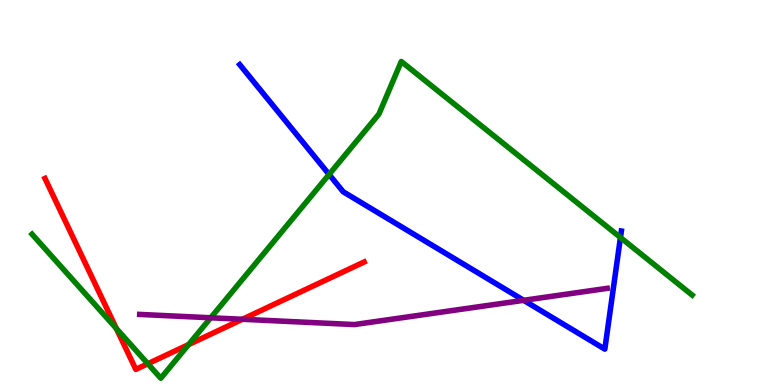[{'lines': ['blue', 'red'], 'intersections': []}, {'lines': ['green', 'red'], 'intersections': [{'x': 1.5, 'y': 1.47}, {'x': 1.91, 'y': 0.552}, {'x': 2.43, 'y': 1.05}]}, {'lines': ['purple', 'red'], 'intersections': [{'x': 3.13, 'y': 1.71}]}, {'lines': ['blue', 'green'], 'intersections': [{'x': 4.25, 'y': 5.47}, {'x': 8.01, 'y': 3.83}]}, {'lines': ['blue', 'purple'], 'intersections': [{'x': 6.76, 'y': 2.2}]}, {'lines': ['green', 'purple'], 'intersections': [{'x': 2.72, 'y': 1.75}]}]